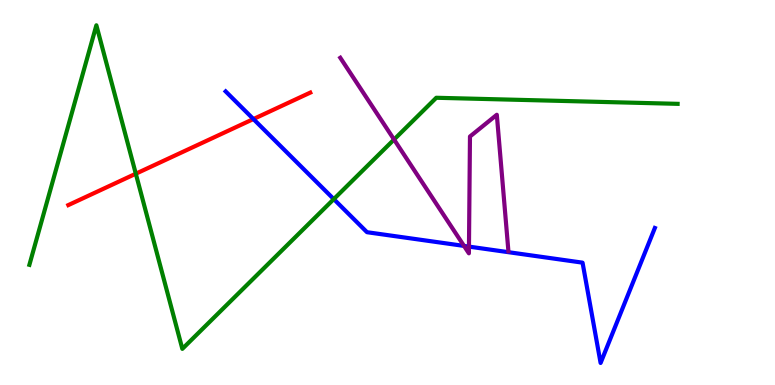[{'lines': ['blue', 'red'], 'intersections': [{'x': 3.27, 'y': 6.91}]}, {'lines': ['green', 'red'], 'intersections': [{'x': 1.75, 'y': 5.49}]}, {'lines': ['purple', 'red'], 'intersections': []}, {'lines': ['blue', 'green'], 'intersections': [{'x': 4.31, 'y': 4.83}]}, {'lines': ['blue', 'purple'], 'intersections': [{'x': 5.99, 'y': 3.61}, {'x': 6.05, 'y': 3.59}]}, {'lines': ['green', 'purple'], 'intersections': [{'x': 5.08, 'y': 6.38}]}]